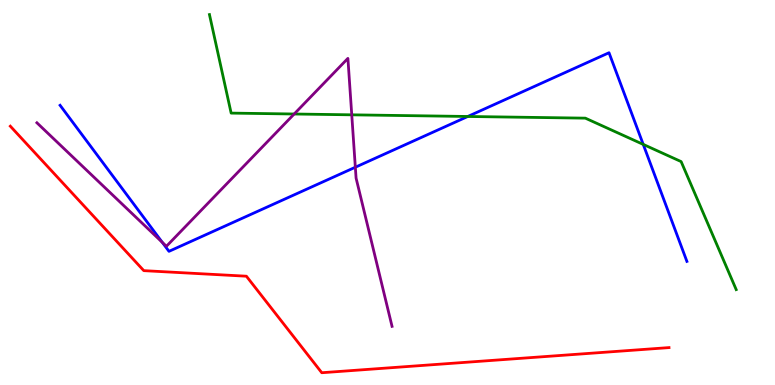[{'lines': ['blue', 'red'], 'intersections': []}, {'lines': ['green', 'red'], 'intersections': []}, {'lines': ['purple', 'red'], 'intersections': []}, {'lines': ['blue', 'green'], 'intersections': [{'x': 6.04, 'y': 6.97}, {'x': 8.3, 'y': 6.25}]}, {'lines': ['blue', 'purple'], 'intersections': [{'x': 2.09, 'y': 3.71}, {'x': 4.58, 'y': 5.66}]}, {'lines': ['green', 'purple'], 'intersections': [{'x': 3.8, 'y': 7.04}, {'x': 4.54, 'y': 7.02}]}]